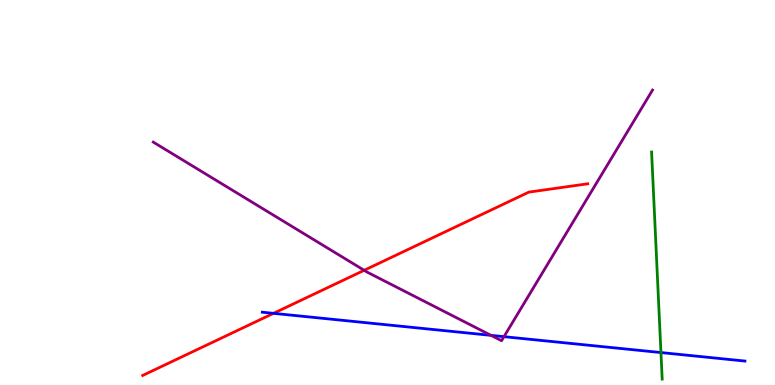[{'lines': ['blue', 'red'], 'intersections': [{'x': 3.53, 'y': 1.86}]}, {'lines': ['green', 'red'], 'intersections': []}, {'lines': ['purple', 'red'], 'intersections': [{'x': 4.7, 'y': 2.98}]}, {'lines': ['blue', 'green'], 'intersections': [{'x': 8.53, 'y': 0.843}]}, {'lines': ['blue', 'purple'], 'intersections': [{'x': 6.34, 'y': 1.29}, {'x': 6.5, 'y': 1.26}]}, {'lines': ['green', 'purple'], 'intersections': []}]